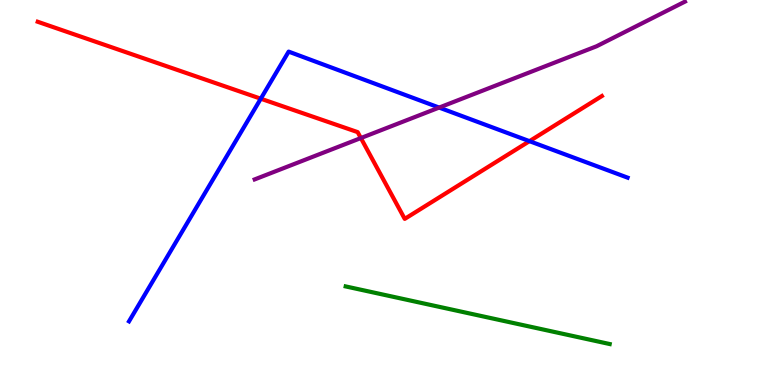[{'lines': ['blue', 'red'], 'intersections': [{'x': 3.36, 'y': 7.44}, {'x': 6.83, 'y': 6.33}]}, {'lines': ['green', 'red'], 'intersections': []}, {'lines': ['purple', 'red'], 'intersections': [{'x': 4.66, 'y': 6.41}]}, {'lines': ['blue', 'green'], 'intersections': []}, {'lines': ['blue', 'purple'], 'intersections': [{'x': 5.67, 'y': 7.21}]}, {'lines': ['green', 'purple'], 'intersections': []}]